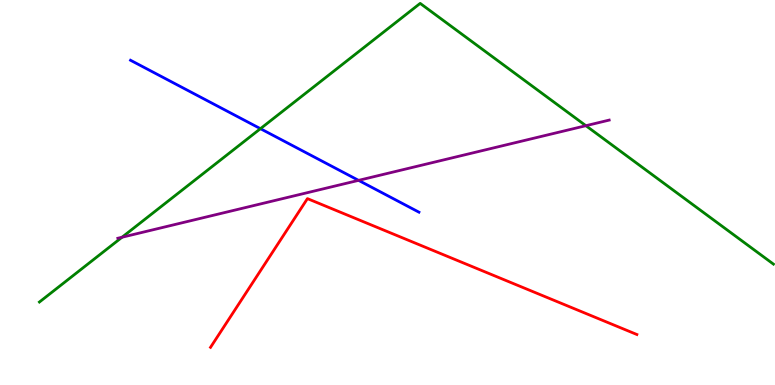[{'lines': ['blue', 'red'], 'intersections': []}, {'lines': ['green', 'red'], 'intersections': []}, {'lines': ['purple', 'red'], 'intersections': []}, {'lines': ['blue', 'green'], 'intersections': [{'x': 3.36, 'y': 6.66}]}, {'lines': ['blue', 'purple'], 'intersections': [{'x': 4.63, 'y': 5.32}]}, {'lines': ['green', 'purple'], 'intersections': [{'x': 1.57, 'y': 3.84}, {'x': 7.56, 'y': 6.74}]}]